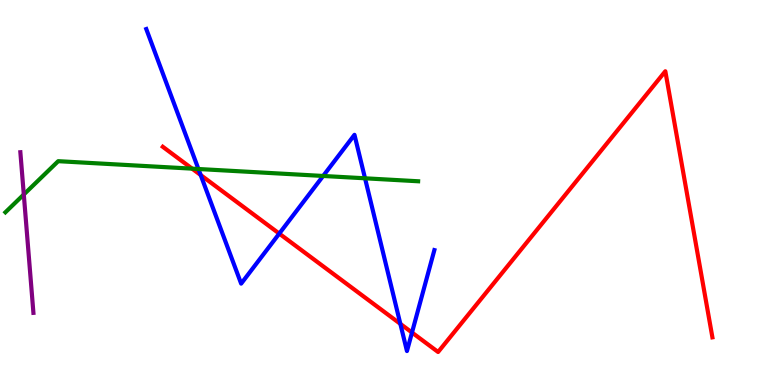[{'lines': ['blue', 'red'], 'intersections': [{'x': 2.59, 'y': 5.45}, {'x': 3.6, 'y': 3.93}, {'x': 5.17, 'y': 1.59}, {'x': 5.32, 'y': 1.36}]}, {'lines': ['green', 'red'], 'intersections': [{'x': 2.48, 'y': 5.62}]}, {'lines': ['purple', 'red'], 'intersections': []}, {'lines': ['blue', 'green'], 'intersections': [{'x': 2.56, 'y': 5.61}, {'x': 4.17, 'y': 5.43}, {'x': 4.71, 'y': 5.37}]}, {'lines': ['blue', 'purple'], 'intersections': []}, {'lines': ['green', 'purple'], 'intersections': [{'x': 0.307, 'y': 4.95}]}]